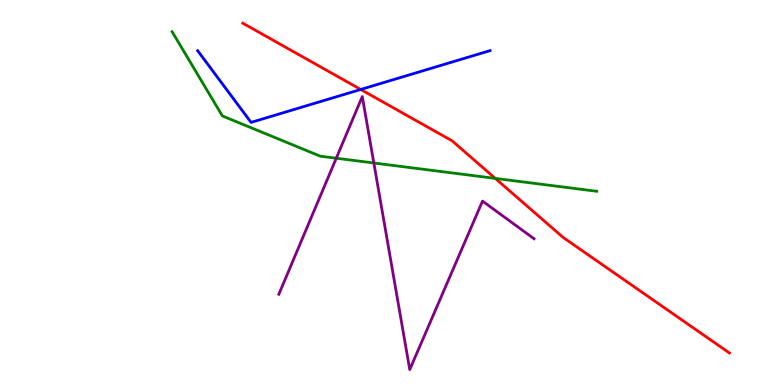[{'lines': ['blue', 'red'], 'intersections': [{'x': 4.65, 'y': 7.68}]}, {'lines': ['green', 'red'], 'intersections': [{'x': 6.39, 'y': 5.37}]}, {'lines': ['purple', 'red'], 'intersections': []}, {'lines': ['blue', 'green'], 'intersections': []}, {'lines': ['blue', 'purple'], 'intersections': []}, {'lines': ['green', 'purple'], 'intersections': [{'x': 4.34, 'y': 5.89}, {'x': 4.82, 'y': 5.77}]}]